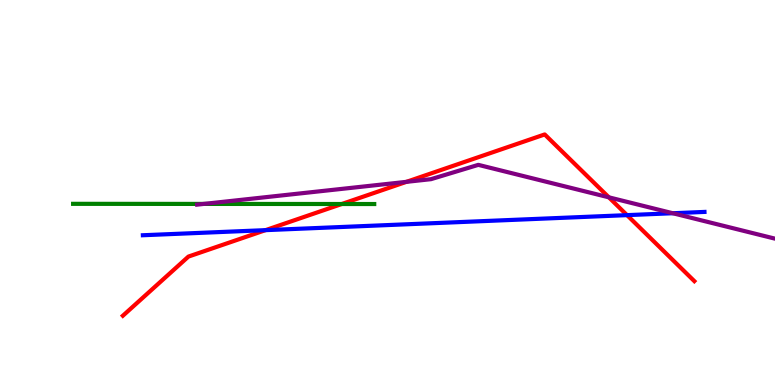[{'lines': ['blue', 'red'], 'intersections': [{'x': 3.43, 'y': 4.02}, {'x': 8.09, 'y': 4.41}]}, {'lines': ['green', 'red'], 'intersections': [{'x': 4.41, 'y': 4.7}]}, {'lines': ['purple', 'red'], 'intersections': [{'x': 5.24, 'y': 5.28}, {'x': 7.86, 'y': 4.87}]}, {'lines': ['blue', 'green'], 'intersections': []}, {'lines': ['blue', 'purple'], 'intersections': [{'x': 8.68, 'y': 4.46}]}, {'lines': ['green', 'purple'], 'intersections': [{'x': 2.63, 'y': 4.7}]}]